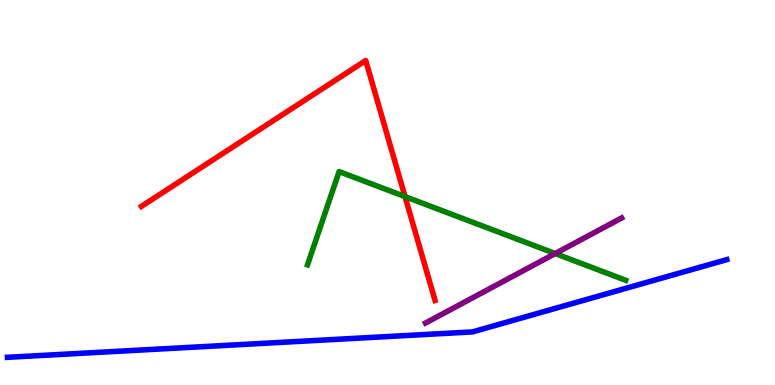[{'lines': ['blue', 'red'], 'intersections': []}, {'lines': ['green', 'red'], 'intersections': [{'x': 5.23, 'y': 4.89}]}, {'lines': ['purple', 'red'], 'intersections': []}, {'lines': ['blue', 'green'], 'intersections': []}, {'lines': ['blue', 'purple'], 'intersections': []}, {'lines': ['green', 'purple'], 'intersections': [{'x': 7.16, 'y': 3.41}]}]